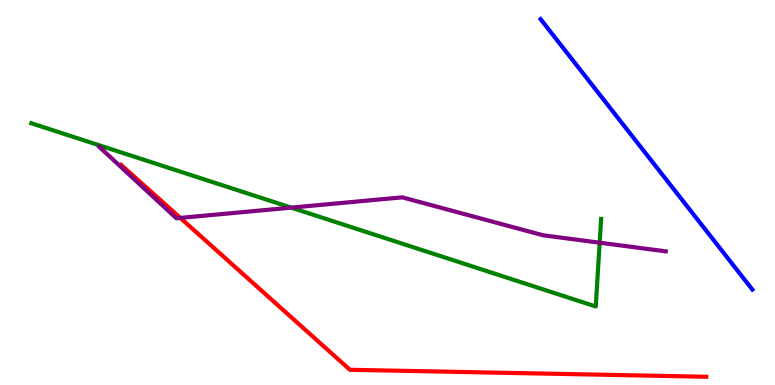[{'lines': ['blue', 'red'], 'intersections': []}, {'lines': ['green', 'red'], 'intersections': []}, {'lines': ['purple', 'red'], 'intersections': [{'x': 2.33, 'y': 4.34}]}, {'lines': ['blue', 'green'], 'intersections': []}, {'lines': ['blue', 'purple'], 'intersections': []}, {'lines': ['green', 'purple'], 'intersections': [{'x': 3.76, 'y': 4.61}, {'x': 7.74, 'y': 3.7}]}]